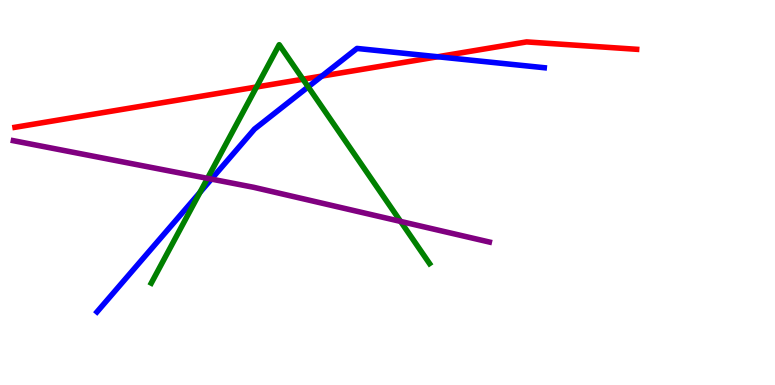[{'lines': ['blue', 'red'], 'intersections': [{'x': 4.15, 'y': 8.02}, {'x': 5.65, 'y': 8.53}]}, {'lines': ['green', 'red'], 'intersections': [{'x': 3.31, 'y': 7.74}, {'x': 3.91, 'y': 7.94}]}, {'lines': ['purple', 'red'], 'intersections': []}, {'lines': ['blue', 'green'], 'intersections': [{'x': 2.58, 'y': 5.0}, {'x': 3.98, 'y': 7.74}]}, {'lines': ['blue', 'purple'], 'intersections': [{'x': 2.73, 'y': 5.35}]}, {'lines': ['green', 'purple'], 'intersections': [{'x': 2.68, 'y': 5.37}, {'x': 5.17, 'y': 4.25}]}]